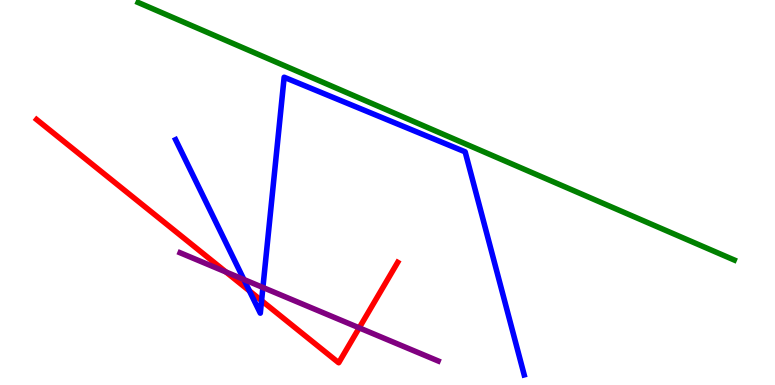[{'lines': ['blue', 'red'], 'intersections': [{'x': 3.22, 'y': 2.44}, {'x': 3.38, 'y': 2.19}]}, {'lines': ['green', 'red'], 'intersections': []}, {'lines': ['purple', 'red'], 'intersections': [{'x': 2.92, 'y': 2.94}, {'x': 4.63, 'y': 1.48}]}, {'lines': ['blue', 'green'], 'intersections': []}, {'lines': ['blue', 'purple'], 'intersections': [{'x': 3.15, 'y': 2.74}, {'x': 3.39, 'y': 2.53}]}, {'lines': ['green', 'purple'], 'intersections': []}]